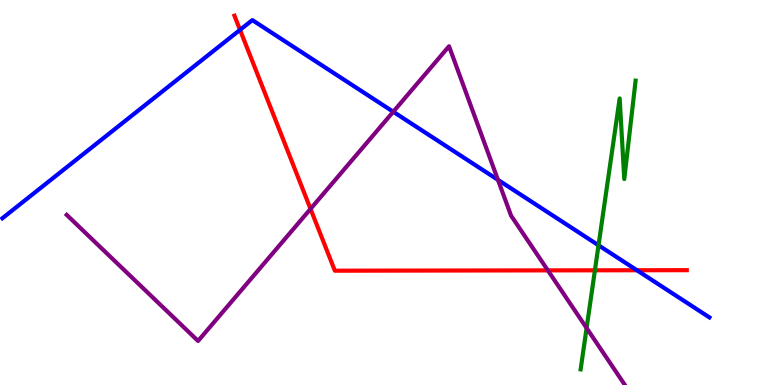[{'lines': ['blue', 'red'], 'intersections': [{'x': 3.1, 'y': 9.22}, {'x': 8.22, 'y': 2.98}]}, {'lines': ['green', 'red'], 'intersections': [{'x': 7.68, 'y': 2.98}]}, {'lines': ['purple', 'red'], 'intersections': [{'x': 4.01, 'y': 4.57}, {'x': 7.07, 'y': 2.98}]}, {'lines': ['blue', 'green'], 'intersections': [{'x': 7.72, 'y': 3.63}]}, {'lines': ['blue', 'purple'], 'intersections': [{'x': 5.07, 'y': 7.1}, {'x': 6.43, 'y': 5.33}]}, {'lines': ['green', 'purple'], 'intersections': [{'x': 7.57, 'y': 1.48}]}]